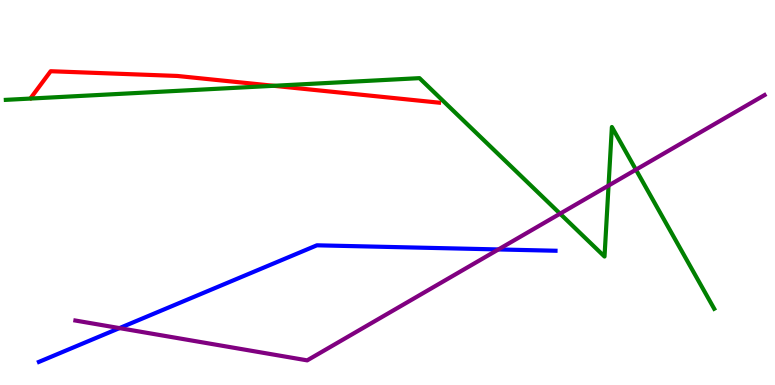[{'lines': ['blue', 'red'], 'intersections': []}, {'lines': ['green', 'red'], 'intersections': [{'x': 3.53, 'y': 7.77}]}, {'lines': ['purple', 'red'], 'intersections': []}, {'lines': ['blue', 'green'], 'intersections': []}, {'lines': ['blue', 'purple'], 'intersections': [{'x': 1.54, 'y': 1.48}, {'x': 6.43, 'y': 3.52}]}, {'lines': ['green', 'purple'], 'intersections': [{'x': 7.23, 'y': 4.45}, {'x': 7.85, 'y': 5.18}, {'x': 8.21, 'y': 5.59}]}]